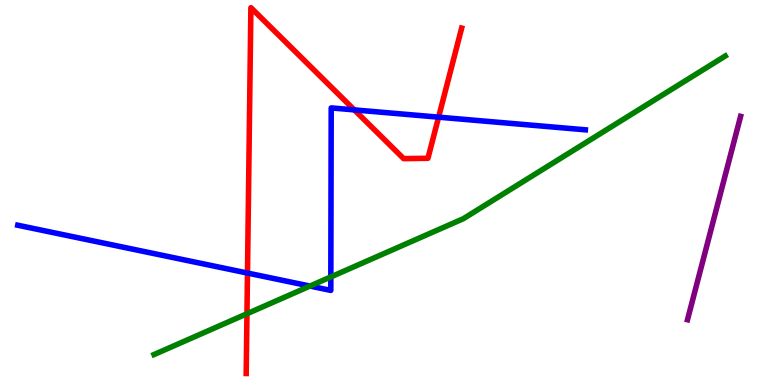[{'lines': ['blue', 'red'], 'intersections': [{'x': 3.19, 'y': 2.91}, {'x': 4.57, 'y': 7.15}, {'x': 5.66, 'y': 6.96}]}, {'lines': ['green', 'red'], 'intersections': [{'x': 3.19, 'y': 1.85}]}, {'lines': ['purple', 'red'], 'intersections': []}, {'lines': ['blue', 'green'], 'intersections': [{'x': 4.0, 'y': 2.57}, {'x': 4.27, 'y': 2.81}]}, {'lines': ['blue', 'purple'], 'intersections': []}, {'lines': ['green', 'purple'], 'intersections': []}]